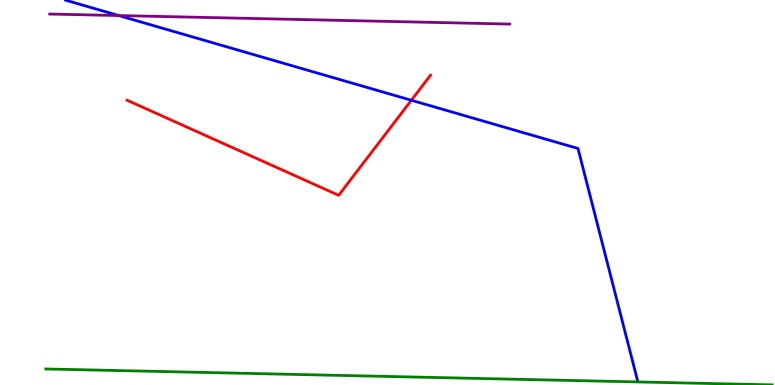[{'lines': ['blue', 'red'], 'intersections': [{'x': 5.31, 'y': 7.4}]}, {'lines': ['green', 'red'], 'intersections': []}, {'lines': ['purple', 'red'], 'intersections': []}, {'lines': ['blue', 'green'], 'intersections': []}, {'lines': ['blue', 'purple'], 'intersections': [{'x': 1.53, 'y': 9.6}]}, {'lines': ['green', 'purple'], 'intersections': []}]